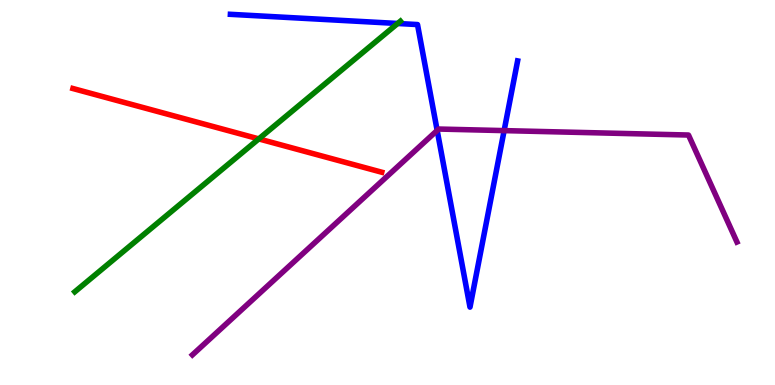[{'lines': ['blue', 'red'], 'intersections': []}, {'lines': ['green', 'red'], 'intersections': [{'x': 3.34, 'y': 6.39}]}, {'lines': ['purple', 'red'], 'intersections': []}, {'lines': ['blue', 'green'], 'intersections': [{'x': 5.13, 'y': 9.39}]}, {'lines': ['blue', 'purple'], 'intersections': [{'x': 5.64, 'y': 6.61}, {'x': 6.5, 'y': 6.61}]}, {'lines': ['green', 'purple'], 'intersections': []}]